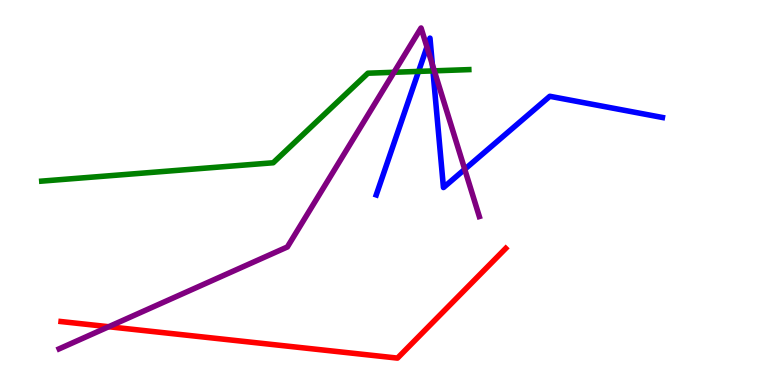[{'lines': ['blue', 'red'], 'intersections': []}, {'lines': ['green', 'red'], 'intersections': []}, {'lines': ['purple', 'red'], 'intersections': [{'x': 1.4, 'y': 1.51}]}, {'lines': ['blue', 'green'], 'intersections': [{'x': 5.4, 'y': 8.15}, {'x': 5.59, 'y': 8.16}]}, {'lines': ['blue', 'purple'], 'intersections': [{'x': 5.51, 'y': 8.78}, {'x': 5.58, 'y': 8.32}, {'x': 6.0, 'y': 5.6}]}, {'lines': ['green', 'purple'], 'intersections': [{'x': 5.08, 'y': 8.12}, {'x': 5.6, 'y': 8.16}]}]